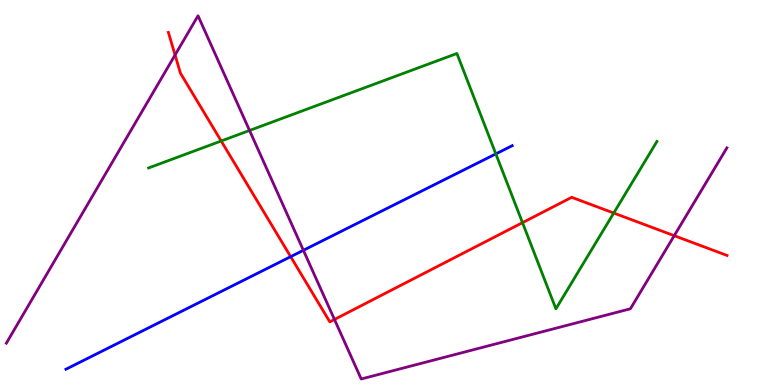[{'lines': ['blue', 'red'], 'intersections': [{'x': 3.75, 'y': 3.33}]}, {'lines': ['green', 'red'], 'intersections': [{'x': 2.85, 'y': 6.34}, {'x': 6.74, 'y': 4.22}, {'x': 7.92, 'y': 4.47}]}, {'lines': ['purple', 'red'], 'intersections': [{'x': 2.26, 'y': 8.57}, {'x': 4.32, 'y': 1.7}, {'x': 8.7, 'y': 3.88}]}, {'lines': ['blue', 'green'], 'intersections': [{'x': 6.4, 'y': 6.0}]}, {'lines': ['blue', 'purple'], 'intersections': [{'x': 3.91, 'y': 3.5}]}, {'lines': ['green', 'purple'], 'intersections': [{'x': 3.22, 'y': 6.61}]}]